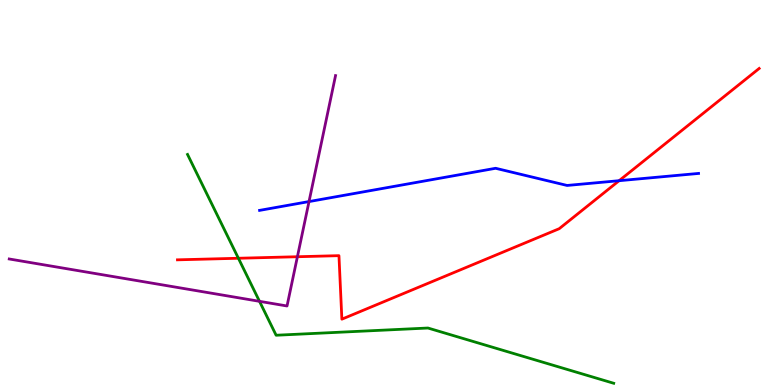[{'lines': ['blue', 'red'], 'intersections': [{'x': 7.99, 'y': 5.31}]}, {'lines': ['green', 'red'], 'intersections': [{'x': 3.08, 'y': 3.29}]}, {'lines': ['purple', 'red'], 'intersections': [{'x': 3.84, 'y': 3.33}]}, {'lines': ['blue', 'green'], 'intersections': []}, {'lines': ['blue', 'purple'], 'intersections': [{'x': 3.99, 'y': 4.76}]}, {'lines': ['green', 'purple'], 'intersections': [{'x': 3.35, 'y': 2.17}]}]